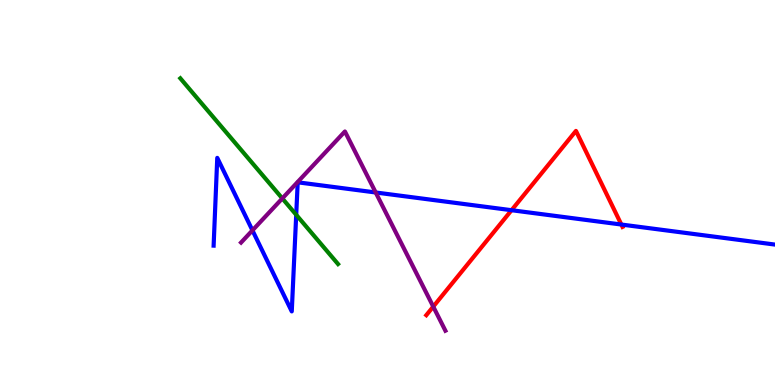[{'lines': ['blue', 'red'], 'intersections': [{'x': 6.6, 'y': 4.54}, {'x': 8.02, 'y': 4.17}]}, {'lines': ['green', 'red'], 'intersections': []}, {'lines': ['purple', 'red'], 'intersections': [{'x': 5.59, 'y': 2.04}]}, {'lines': ['blue', 'green'], 'intersections': [{'x': 3.82, 'y': 4.42}]}, {'lines': ['blue', 'purple'], 'intersections': [{'x': 3.26, 'y': 4.02}, {'x': 4.85, 'y': 5.0}]}, {'lines': ['green', 'purple'], 'intersections': [{'x': 3.64, 'y': 4.85}]}]